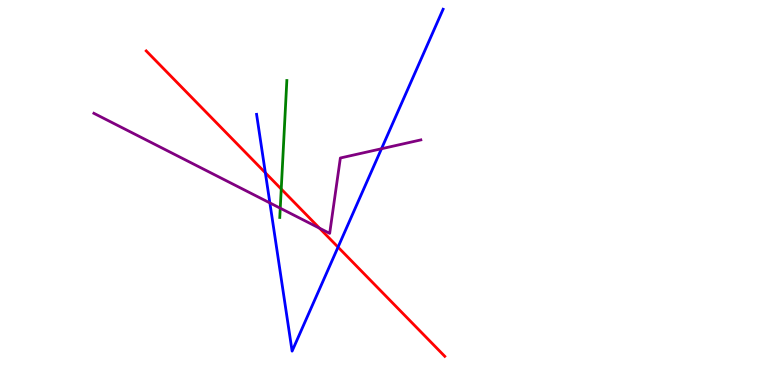[{'lines': ['blue', 'red'], 'intersections': [{'x': 3.42, 'y': 5.51}, {'x': 4.36, 'y': 3.58}]}, {'lines': ['green', 'red'], 'intersections': [{'x': 3.63, 'y': 5.09}]}, {'lines': ['purple', 'red'], 'intersections': [{'x': 4.12, 'y': 4.07}]}, {'lines': ['blue', 'green'], 'intersections': []}, {'lines': ['blue', 'purple'], 'intersections': [{'x': 3.48, 'y': 4.73}, {'x': 4.92, 'y': 6.14}]}, {'lines': ['green', 'purple'], 'intersections': [{'x': 3.62, 'y': 4.59}]}]